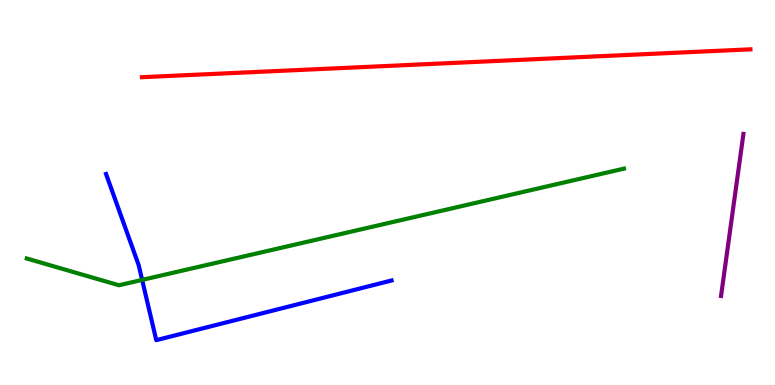[{'lines': ['blue', 'red'], 'intersections': []}, {'lines': ['green', 'red'], 'intersections': []}, {'lines': ['purple', 'red'], 'intersections': []}, {'lines': ['blue', 'green'], 'intersections': [{'x': 1.83, 'y': 2.73}]}, {'lines': ['blue', 'purple'], 'intersections': []}, {'lines': ['green', 'purple'], 'intersections': []}]